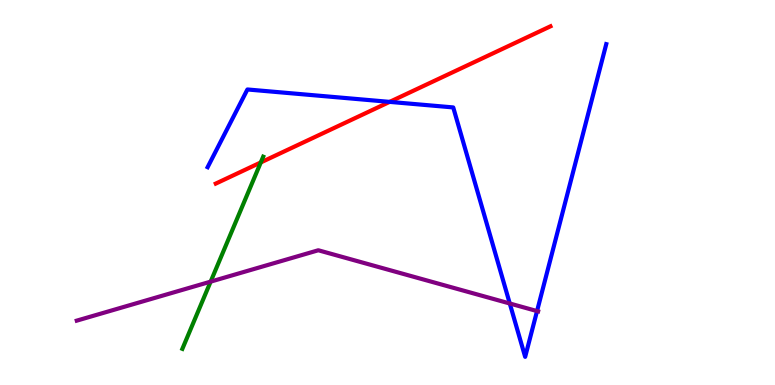[{'lines': ['blue', 'red'], 'intersections': [{'x': 5.03, 'y': 7.35}]}, {'lines': ['green', 'red'], 'intersections': [{'x': 3.37, 'y': 5.78}]}, {'lines': ['purple', 'red'], 'intersections': []}, {'lines': ['blue', 'green'], 'intersections': []}, {'lines': ['blue', 'purple'], 'intersections': [{'x': 6.58, 'y': 2.12}, {'x': 6.93, 'y': 1.92}]}, {'lines': ['green', 'purple'], 'intersections': [{'x': 2.72, 'y': 2.68}]}]